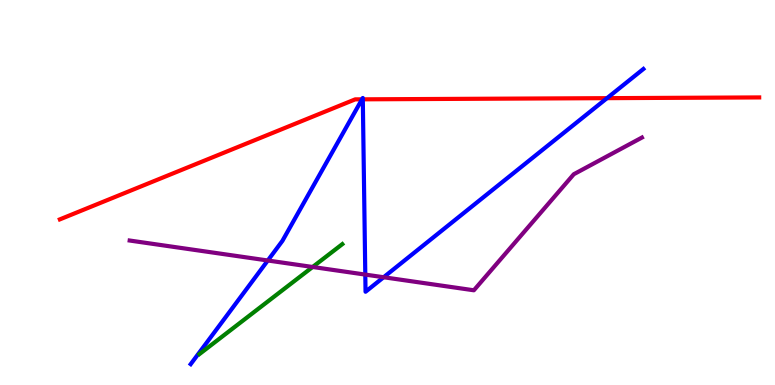[{'lines': ['blue', 'red'], 'intersections': [{'x': 4.67, 'y': 7.42}, {'x': 4.68, 'y': 7.42}, {'x': 7.83, 'y': 7.45}]}, {'lines': ['green', 'red'], 'intersections': []}, {'lines': ['purple', 'red'], 'intersections': []}, {'lines': ['blue', 'green'], 'intersections': []}, {'lines': ['blue', 'purple'], 'intersections': [{'x': 3.46, 'y': 3.23}, {'x': 4.71, 'y': 2.87}, {'x': 4.95, 'y': 2.8}]}, {'lines': ['green', 'purple'], 'intersections': [{'x': 4.03, 'y': 3.07}]}]